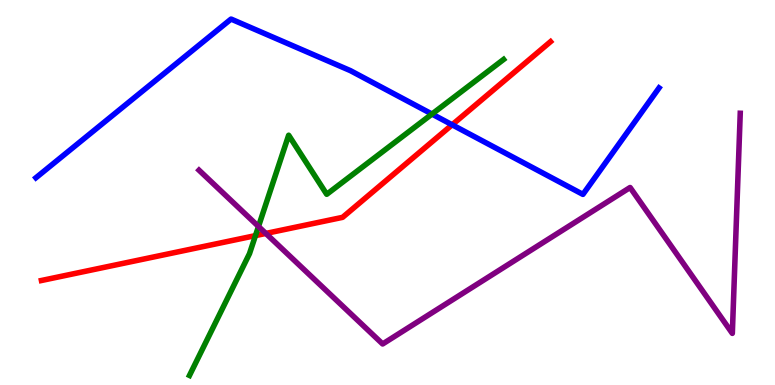[{'lines': ['blue', 'red'], 'intersections': [{'x': 5.83, 'y': 6.76}]}, {'lines': ['green', 'red'], 'intersections': [{'x': 3.3, 'y': 3.88}]}, {'lines': ['purple', 'red'], 'intersections': [{'x': 3.43, 'y': 3.94}]}, {'lines': ['blue', 'green'], 'intersections': [{'x': 5.57, 'y': 7.04}]}, {'lines': ['blue', 'purple'], 'intersections': []}, {'lines': ['green', 'purple'], 'intersections': [{'x': 3.34, 'y': 4.12}]}]